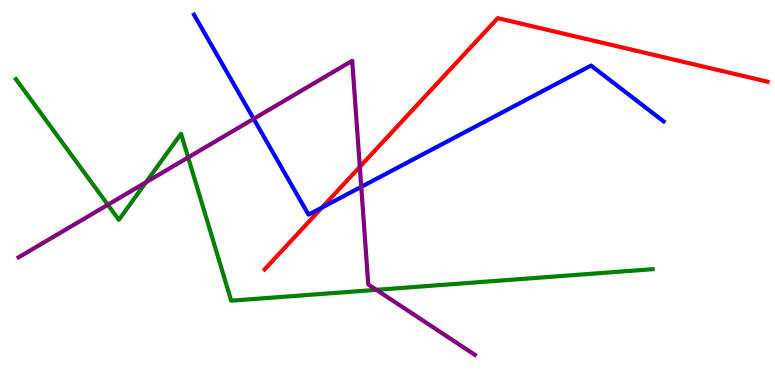[{'lines': ['blue', 'red'], 'intersections': [{'x': 4.16, 'y': 4.61}]}, {'lines': ['green', 'red'], 'intersections': []}, {'lines': ['purple', 'red'], 'intersections': [{'x': 4.64, 'y': 5.67}]}, {'lines': ['blue', 'green'], 'intersections': []}, {'lines': ['blue', 'purple'], 'intersections': [{'x': 3.27, 'y': 6.91}, {'x': 4.66, 'y': 5.15}]}, {'lines': ['green', 'purple'], 'intersections': [{'x': 1.39, 'y': 4.68}, {'x': 1.88, 'y': 5.27}, {'x': 2.43, 'y': 5.91}, {'x': 4.86, 'y': 2.47}]}]